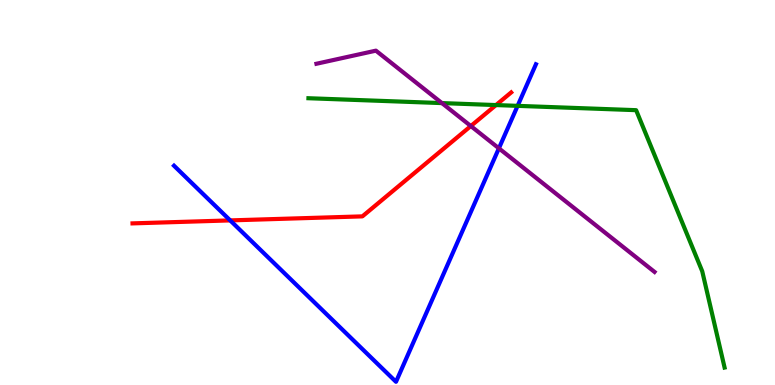[{'lines': ['blue', 'red'], 'intersections': [{'x': 2.97, 'y': 4.28}]}, {'lines': ['green', 'red'], 'intersections': [{'x': 6.4, 'y': 7.27}]}, {'lines': ['purple', 'red'], 'intersections': [{'x': 6.08, 'y': 6.73}]}, {'lines': ['blue', 'green'], 'intersections': [{'x': 6.68, 'y': 7.25}]}, {'lines': ['blue', 'purple'], 'intersections': [{'x': 6.44, 'y': 6.15}]}, {'lines': ['green', 'purple'], 'intersections': [{'x': 5.7, 'y': 7.32}]}]